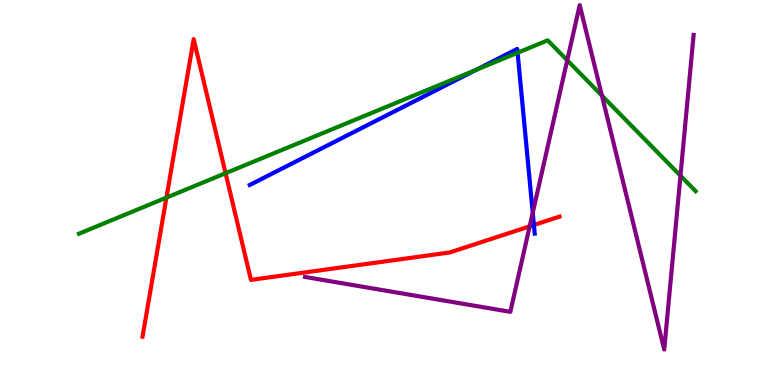[{'lines': ['blue', 'red'], 'intersections': [{'x': 6.89, 'y': 4.16}]}, {'lines': ['green', 'red'], 'intersections': [{'x': 2.15, 'y': 4.87}, {'x': 2.91, 'y': 5.5}]}, {'lines': ['purple', 'red'], 'intersections': [{'x': 6.83, 'y': 4.12}]}, {'lines': ['blue', 'green'], 'intersections': [{'x': 6.14, 'y': 8.18}, {'x': 6.68, 'y': 8.63}]}, {'lines': ['blue', 'purple'], 'intersections': [{'x': 6.87, 'y': 4.47}]}, {'lines': ['green', 'purple'], 'intersections': [{'x': 7.32, 'y': 8.44}, {'x': 7.77, 'y': 7.52}, {'x': 8.78, 'y': 5.44}]}]